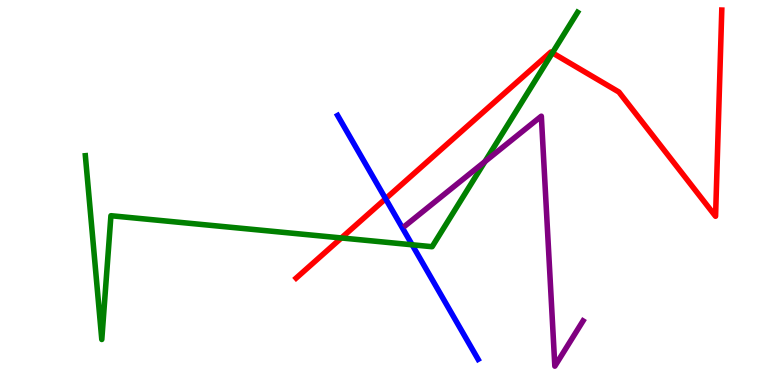[{'lines': ['blue', 'red'], 'intersections': [{'x': 4.98, 'y': 4.84}]}, {'lines': ['green', 'red'], 'intersections': [{'x': 4.41, 'y': 3.82}, {'x': 7.13, 'y': 8.63}]}, {'lines': ['purple', 'red'], 'intersections': []}, {'lines': ['blue', 'green'], 'intersections': [{'x': 5.32, 'y': 3.64}]}, {'lines': ['blue', 'purple'], 'intersections': []}, {'lines': ['green', 'purple'], 'intersections': [{'x': 6.26, 'y': 5.8}]}]